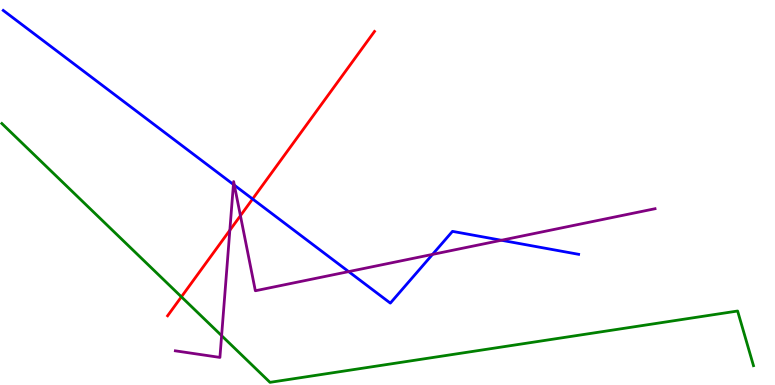[{'lines': ['blue', 'red'], 'intersections': [{'x': 3.26, 'y': 4.83}]}, {'lines': ['green', 'red'], 'intersections': [{'x': 2.34, 'y': 2.29}]}, {'lines': ['purple', 'red'], 'intersections': [{'x': 2.97, 'y': 4.02}, {'x': 3.1, 'y': 4.4}]}, {'lines': ['blue', 'green'], 'intersections': []}, {'lines': ['blue', 'purple'], 'intersections': [{'x': 3.01, 'y': 5.21}, {'x': 3.02, 'y': 5.19}, {'x': 4.5, 'y': 2.95}, {'x': 5.58, 'y': 3.39}, {'x': 6.47, 'y': 3.76}]}, {'lines': ['green', 'purple'], 'intersections': [{'x': 2.86, 'y': 1.28}]}]